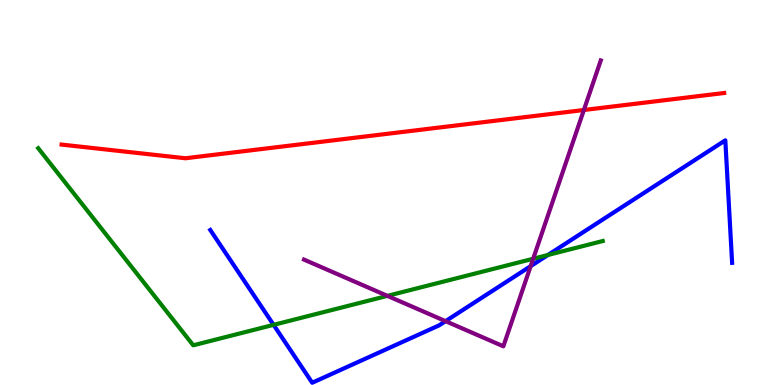[{'lines': ['blue', 'red'], 'intersections': []}, {'lines': ['green', 'red'], 'intersections': []}, {'lines': ['purple', 'red'], 'intersections': [{'x': 7.53, 'y': 7.14}]}, {'lines': ['blue', 'green'], 'intersections': [{'x': 3.53, 'y': 1.56}, {'x': 7.07, 'y': 3.38}]}, {'lines': ['blue', 'purple'], 'intersections': [{'x': 5.75, 'y': 1.66}, {'x': 6.85, 'y': 3.09}]}, {'lines': ['green', 'purple'], 'intersections': [{'x': 5.0, 'y': 2.32}, {'x': 6.88, 'y': 3.28}]}]